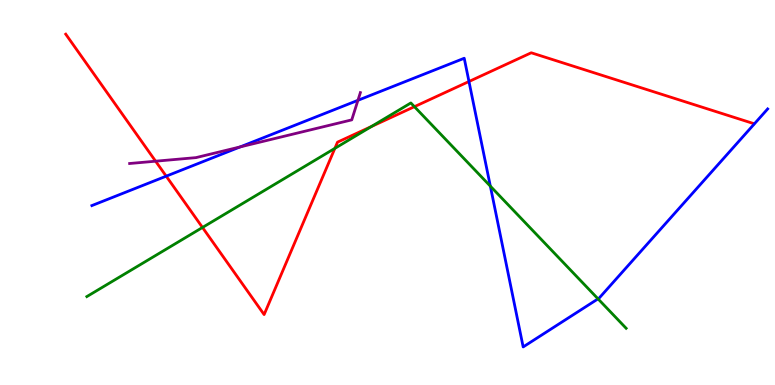[{'lines': ['blue', 'red'], 'intersections': [{'x': 2.14, 'y': 5.42}, {'x': 6.05, 'y': 7.88}]}, {'lines': ['green', 'red'], 'intersections': [{'x': 2.61, 'y': 4.09}, {'x': 4.32, 'y': 6.15}, {'x': 4.79, 'y': 6.71}, {'x': 5.35, 'y': 7.23}]}, {'lines': ['purple', 'red'], 'intersections': [{'x': 2.01, 'y': 5.81}]}, {'lines': ['blue', 'green'], 'intersections': [{'x': 6.33, 'y': 5.17}, {'x': 7.72, 'y': 2.24}]}, {'lines': ['blue', 'purple'], 'intersections': [{'x': 3.1, 'y': 6.18}, {'x': 4.62, 'y': 7.39}]}, {'lines': ['green', 'purple'], 'intersections': []}]